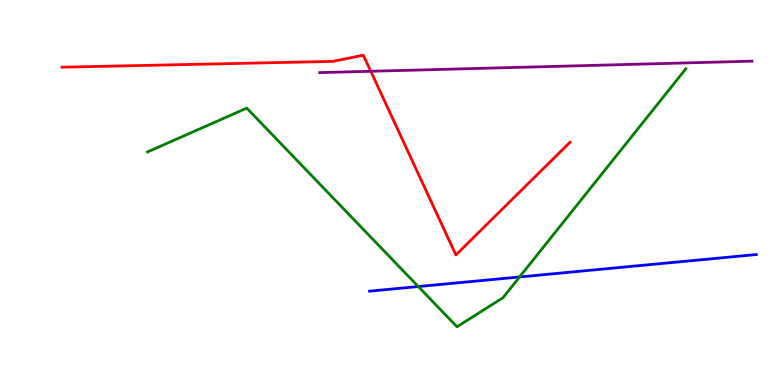[{'lines': ['blue', 'red'], 'intersections': []}, {'lines': ['green', 'red'], 'intersections': []}, {'lines': ['purple', 'red'], 'intersections': [{'x': 4.78, 'y': 8.15}]}, {'lines': ['blue', 'green'], 'intersections': [{'x': 5.4, 'y': 2.56}, {'x': 6.7, 'y': 2.81}]}, {'lines': ['blue', 'purple'], 'intersections': []}, {'lines': ['green', 'purple'], 'intersections': []}]